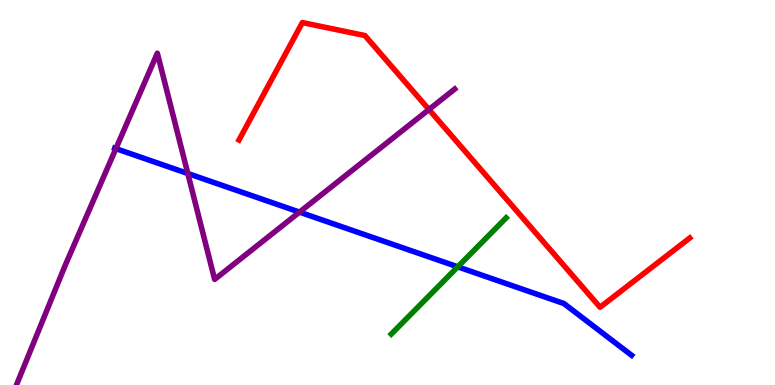[{'lines': ['blue', 'red'], 'intersections': []}, {'lines': ['green', 'red'], 'intersections': []}, {'lines': ['purple', 'red'], 'intersections': [{'x': 5.53, 'y': 7.16}]}, {'lines': ['blue', 'green'], 'intersections': [{'x': 5.91, 'y': 3.07}]}, {'lines': ['blue', 'purple'], 'intersections': [{'x': 1.5, 'y': 6.14}, {'x': 2.42, 'y': 5.49}, {'x': 3.86, 'y': 4.49}]}, {'lines': ['green', 'purple'], 'intersections': []}]